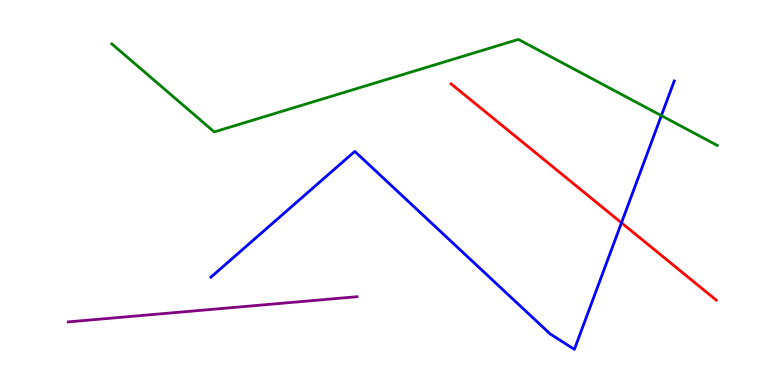[{'lines': ['blue', 'red'], 'intersections': [{'x': 8.02, 'y': 4.21}]}, {'lines': ['green', 'red'], 'intersections': []}, {'lines': ['purple', 'red'], 'intersections': []}, {'lines': ['blue', 'green'], 'intersections': [{'x': 8.53, 'y': 7.0}]}, {'lines': ['blue', 'purple'], 'intersections': []}, {'lines': ['green', 'purple'], 'intersections': []}]